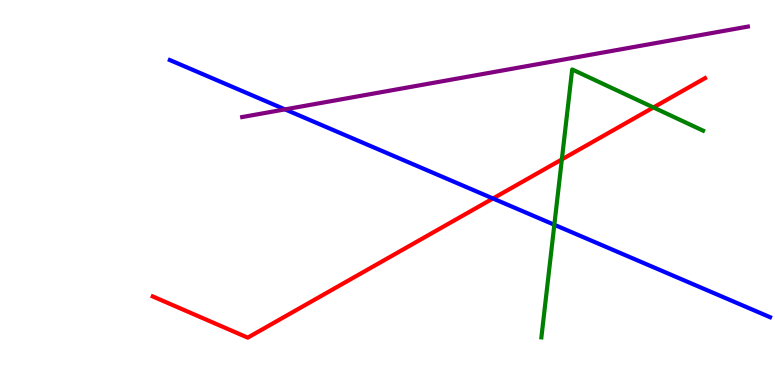[{'lines': ['blue', 'red'], 'intersections': [{'x': 6.36, 'y': 4.84}]}, {'lines': ['green', 'red'], 'intersections': [{'x': 7.25, 'y': 5.86}, {'x': 8.43, 'y': 7.21}]}, {'lines': ['purple', 'red'], 'intersections': []}, {'lines': ['blue', 'green'], 'intersections': [{'x': 7.15, 'y': 4.16}]}, {'lines': ['blue', 'purple'], 'intersections': [{'x': 3.68, 'y': 7.16}]}, {'lines': ['green', 'purple'], 'intersections': []}]